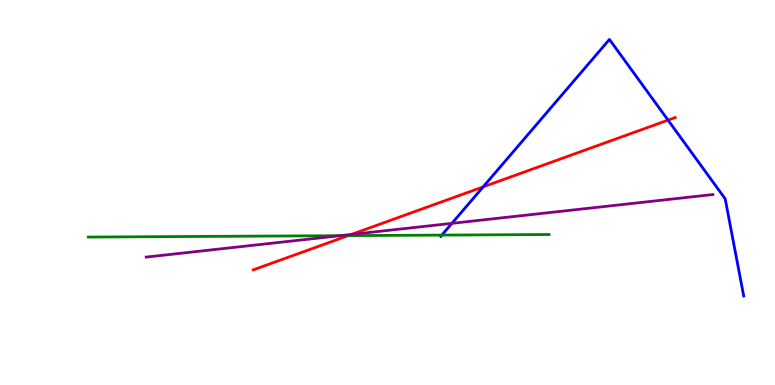[{'lines': ['blue', 'red'], 'intersections': [{'x': 6.23, 'y': 5.15}, {'x': 8.62, 'y': 6.88}]}, {'lines': ['green', 'red'], 'intersections': [{'x': 4.49, 'y': 3.88}]}, {'lines': ['purple', 'red'], 'intersections': [{'x': 4.53, 'y': 3.91}]}, {'lines': ['blue', 'green'], 'intersections': [{'x': 5.7, 'y': 3.89}]}, {'lines': ['blue', 'purple'], 'intersections': [{'x': 5.83, 'y': 4.2}]}, {'lines': ['green', 'purple'], 'intersections': [{'x': 4.39, 'y': 3.88}]}]